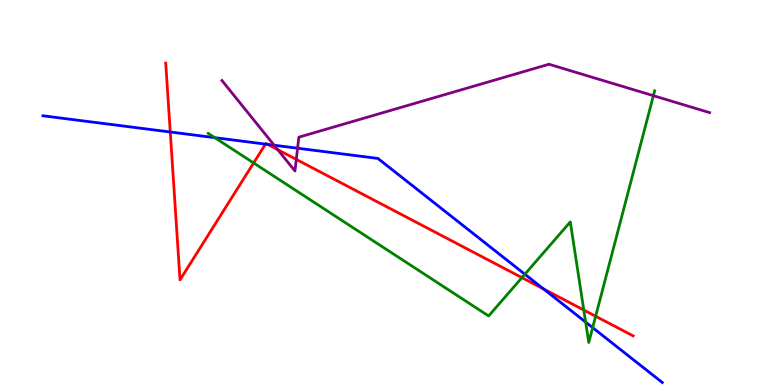[{'lines': ['blue', 'red'], 'intersections': [{'x': 2.2, 'y': 6.57}, {'x': 3.43, 'y': 6.26}, {'x': 3.45, 'y': 6.25}, {'x': 7.01, 'y': 2.49}]}, {'lines': ['green', 'red'], 'intersections': [{'x': 3.27, 'y': 5.77}, {'x': 6.73, 'y': 2.79}, {'x': 7.53, 'y': 1.95}, {'x': 7.69, 'y': 1.79}]}, {'lines': ['purple', 'red'], 'intersections': [{'x': 3.58, 'y': 6.11}, {'x': 3.82, 'y': 5.86}]}, {'lines': ['blue', 'green'], 'intersections': [{'x': 2.77, 'y': 6.42}, {'x': 6.77, 'y': 2.88}, {'x': 7.56, 'y': 1.63}, {'x': 7.65, 'y': 1.49}]}, {'lines': ['blue', 'purple'], 'intersections': [{'x': 3.54, 'y': 6.23}, {'x': 3.84, 'y': 6.15}]}, {'lines': ['green', 'purple'], 'intersections': [{'x': 8.43, 'y': 7.51}]}]